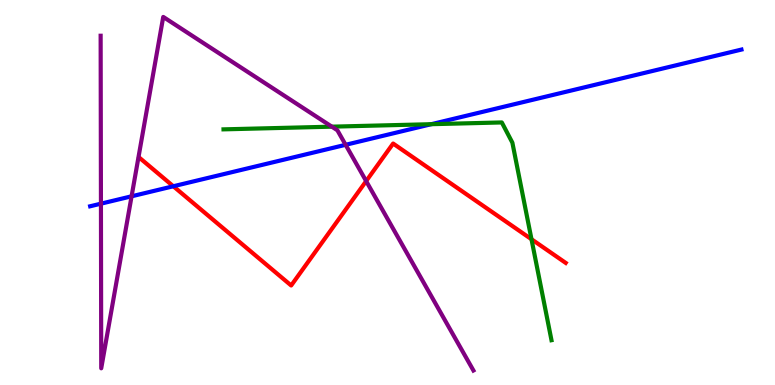[{'lines': ['blue', 'red'], 'intersections': [{'x': 2.24, 'y': 5.16}]}, {'lines': ['green', 'red'], 'intersections': [{'x': 6.86, 'y': 3.79}]}, {'lines': ['purple', 'red'], 'intersections': [{'x': 4.72, 'y': 5.3}]}, {'lines': ['blue', 'green'], 'intersections': [{'x': 5.57, 'y': 6.77}]}, {'lines': ['blue', 'purple'], 'intersections': [{'x': 1.3, 'y': 4.71}, {'x': 1.7, 'y': 4.9}, {'x': 4.46, 'y': 6.24}]}, {'lines': ['green', 'purple'], 'intersections': [{'x': 4.28, 'y': 6.71}]}]